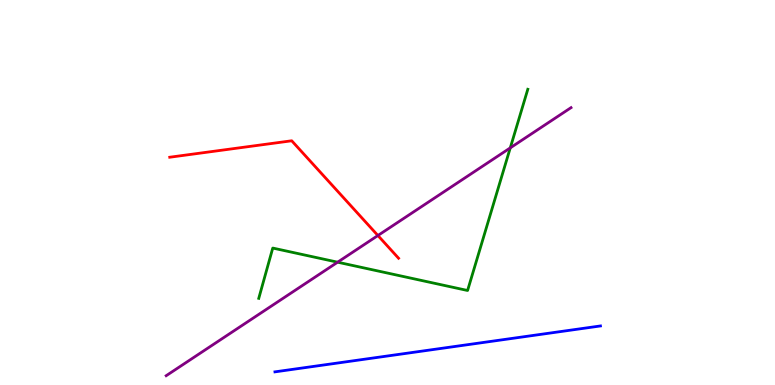[{'lines': ['blue', 'red'], 'intersections': []}, {'lines': ['green', 'red'], 'intersections': []}, {'lines': ['purple', 'red'], 'intersections': [{'x': 4.88, 'y': 3.88}]}, {'lines': ['blue', 'green'], 'intersections': []}, {'lines': ['blue', 'purple'], 'intersections': []}, {'lines': ['green', 'purple'], 'intersections': [{'x': 4.36, 'y': 3.19}, {'x': 6.58, 'y': 6.16}]}]